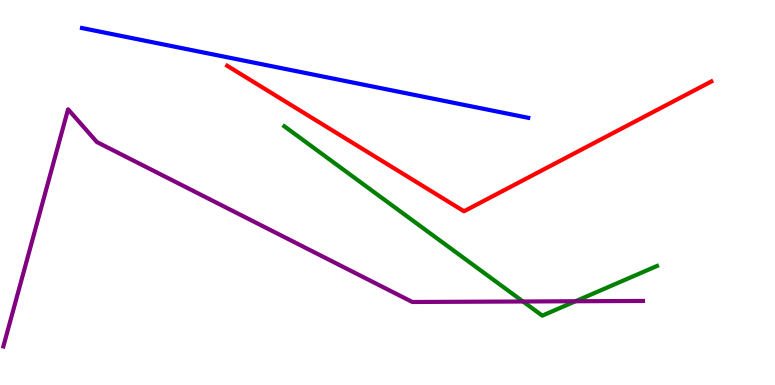[{'lines': ['blue', 'red'], 'intersections': []}, {'lines': ['green', 'red'], 'intersections': []}, {'lines': ['purple', 'red'], 'intersections': []}, {'lines': ['blue', 'green'], 'intersections': []}, {'lines': ['blue', 'purple'], 'intersections': []}, {'lines': ['green', 'purple'], 'intersections': [{'x': 6.75, 'y': 2.17}, {'x': 7.43, 'y': 2.18}]}]